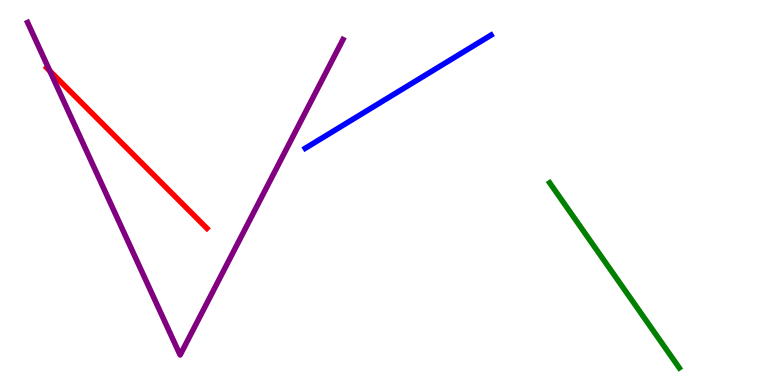[{'lines': ['blue', 'red'], 'intersections': []}, {'lines': ['green', 'red'], 'intersections': []}, {'lines': ['purple', 'red'], 'intersections': [{'x': 0.643, 'y': 8.16}]}, {'lines': ['blue', 'green'], 'intersections': []}, {'lines': ['blue', 'purple'], 'intersections': []}, {'lines': ['green', 'purple'], 'intersections': []}]